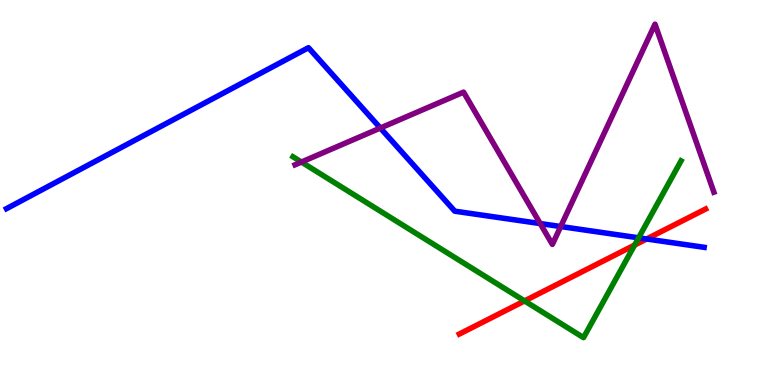[{'lines': ['blue', 'red'], 'intersections': [{'x': 8.34, 'y': 3.79}]}, {'lines': ['green', 'red'], 'intersections': [{'x': 6.77, 'y': 2.18}, {'x': 8.19, 'y': 3.63}]}, {'lines': ['purple', 'red'], 'intersections': []}, {'lines': ['blue', 'green'], 'intersections': [{'x': 8.24, 'y': 3.82}]}, {'lines': ['blue', 'purple'], 'intersections': [{'x': 4.91, 'y': 6.67}, {'x': 6.97, 'y': 4.19}, {'x': 7.23, 'y': 4.12}]}, {'lines': ['green', 'purple'], 'intersections': [{'x': 3.89, 'y': 5.79}]}]